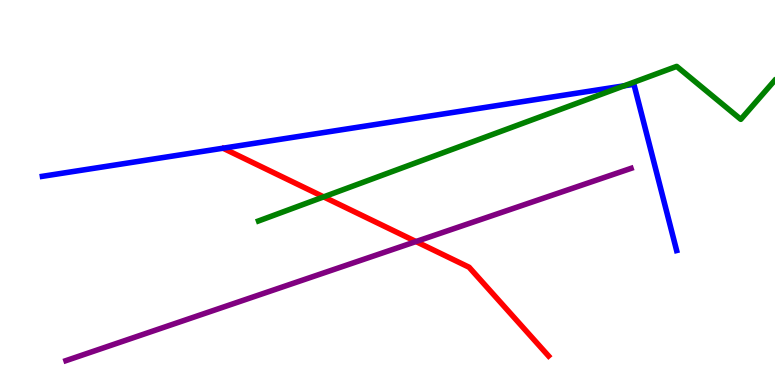[{'lines': ['blue', 'red'], 'intersections': []}, {'lines': ['green', 'red'], 'intersections': [{'x': 4.18, 'y': 4.89}]}, {'lines': ['purple', 'red'], 'intersections': [{'x': 5.37, 'y': 3.73}]}, {'lines': ['blue', 'green'], 'intersections': [{'x': 8.05, 'y': 7.77}]}, {'lines': ['blue', 'purple'], 'intersections': []}, {'lines': ['green', 'purple'], 'intersections': []}]